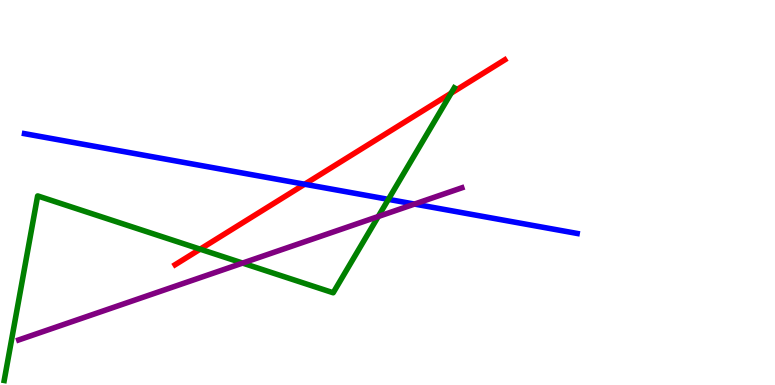[{'lines': ['blue', 'red'], 'intersections': [{'x': 3.93, 'y': 5.21}]}, {'lines': ['green', 'red'], 'intersections': [{'x': 2.58, 'y': 3.53}, {'x': 5.82, 'y': 7.58}]}, {'lines': ['purple', 'red'], 'intersections': []}, {'lines': ['blue', 'green'], 'intersections': [{'x': 5.01, 'y': 4.82}]}, {'lines': ['blue', 'purple'], 'intersections': [{'x': 5.35, 'y': 4.7}]}, {'lines': ['green', 'purple'], 'intersections': [{'x': 3.13, 'y': 3.17}, {'x': 4.88, 'y': 4.38}]}]